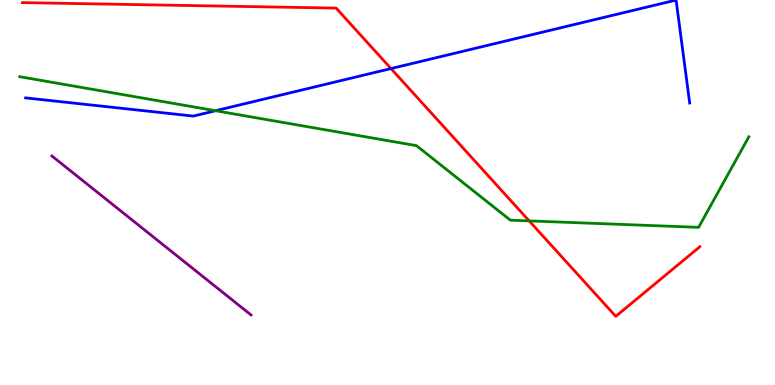[{'lines': ['blue', 'red'], 'intersections': [{'x': 5.05, 'y': 8.22}]}, {'lines': ['green', 'red'], 'intersections': [{'x': 6.83, 'y': 4.26}]}, {'lines': ['purple', 'red'], 'intersections': []}, {'lines': ['blue', 'green'], 'intersections': [{'x': 2.78, 'y': 7.12}]}, {'lines': ['blue', 'purple'], 'intersections': []}, {'lines': ['green', 'purple'], 'intersections': []}]